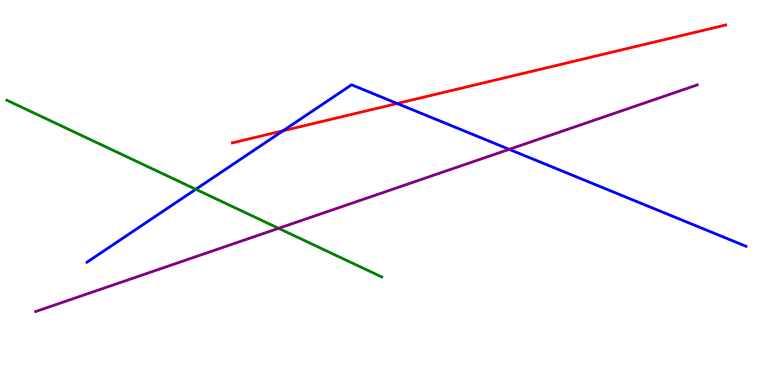[{'lines': ['blue', 'red'], 'intersections': [{'x': 3.65, 'y': 6.6}, {'x': 5.13, 'y': 7.31}]}, {'lines': ['green', 'red'], 'intersections': []}, {'lines': ['purple', 'red'], 'intersections': []}, {'lines': ['blue', 'green'], 'intersections': [{'x': 2.53, 'y': 5.08}]}, {'lines': ['blue', 'purple'], 'intersections': [{'x': 6.57, 'y': 6.12}]}, {'lines': ['green', 'purple'], 'intersections': [{'x': 3.59, 'y': 4.07}]}]